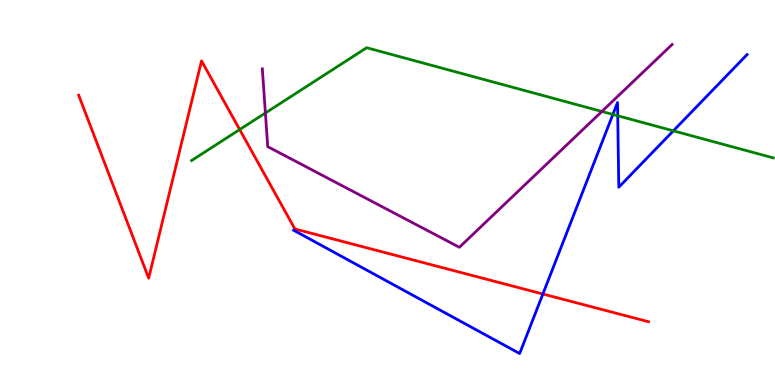[{'lines': ['blue', 'red'], 'intersections': [{'x': 7.0, 'y': 2.36}]}, {'lines': ['green', 'red'], 'intersections': [{'x': 3.09, 'y': 6.63}]}, {'lines': ['purple', 'red'], 'intersections': []}, {'lines': ['blue', 'green'], 'intersections': [{'x': 7.91, 'y': 7.03}, {'x': 7.97, 'y': 6.99}, {'x': 8.69, 'y': 6.6}]}, {'lines': ['blue', 'purple'], 'intersections': []}, {'lines': ['green', 'purple'], 'intersections': [{'x': 3.42, 'y': 7.07}, {'x': 7.77, 'y': 7.1}]}]